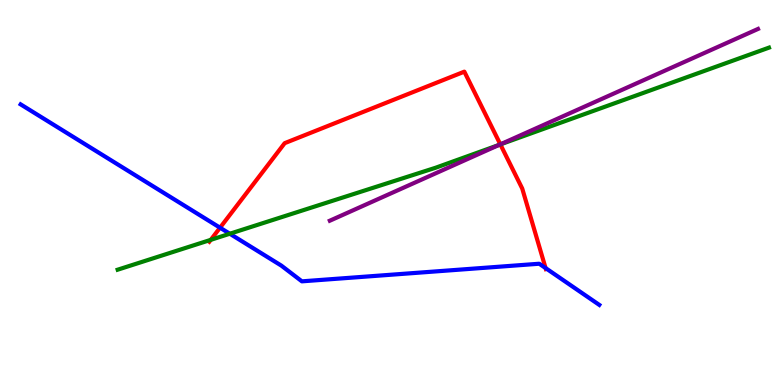[{'lines': ['blue', 'red'], 'intersections': [{'x': 2.84, 'y': 4.09}, {'x': 7.04, 'y': 3.04}]}, {'lines': ['green', 'red'], 'intersections': [{'x': 2.72, 'y': 3.77}, {'x': 6.46, 'y': 6.25}]}, {'lines': ['purple', 'red'], 'intersections': [{'x': 6.46, 'y': 6.25}]}, {'lines': ['blue', 'green'], 'intersections': [{'x': 2.97, 'y': 3.93}]}, {'lines': ['blue', 'purple'], 'intersections': []}, {'lines': ['green', 'purple'], 'intersections': [{'x': 6.44, 'y': 6.24}]}]